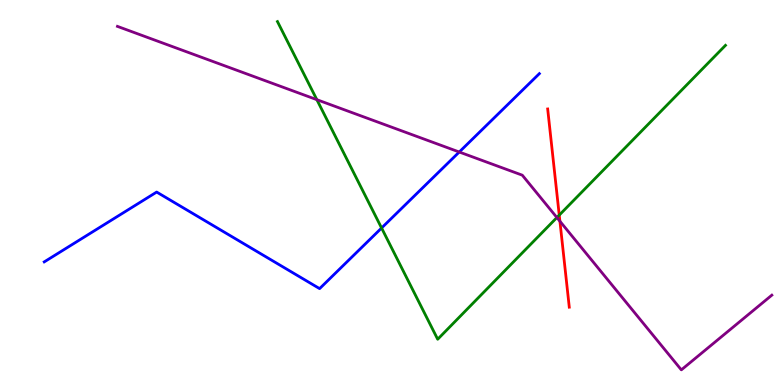[{'lines': ['blue', 'red'], 'intersections': []}, {'lines': ['green', 'red'], 'intersections': [{'x': 7.22, 'y': 4.41}]}, {'lines': ['purple', 'red'], 'intersections': [{'x': 7.22, 'y': 4.25}]}, {'lines': ['blue', 'green'], 'intersections': [{'x': 4.92, 'y': 4.08}]}, {'lines': ['blue', 'purple'], 'intersections': [{'x': 5.93, 'y': 6.05}]}, {'lines': ['green', 'purple'], 'intersections': [{'x': 4.09, 'y': 7.41}, {'x': 7.19, 'y': 4.35}]}]